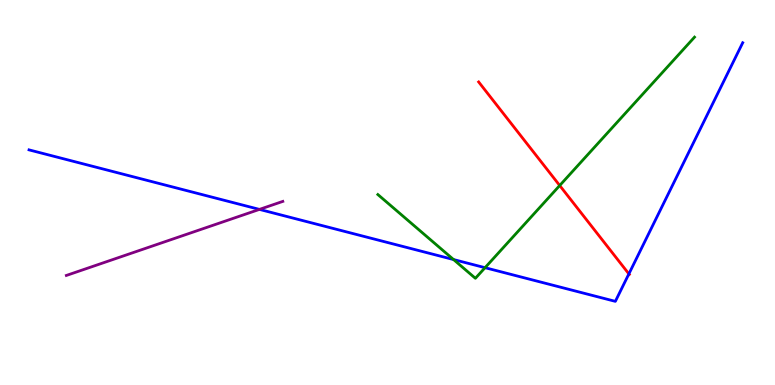[{'lines': ['blue', 'red'], 'intersections': [{'x': 8.11, 'y': 2.89}]}, {'lines': ['green', 'red'], 'intersections': [{'x': 7.22, 'y': 5.18}]}, {'lines': ['purple', 'red'], 'intersections': []}, {'lines': ['blue', 'green'], 'intersections': [{'x': 5.85, 'y': 3.26}, {'x': 6.26, 'y': 3.05}]}, {'lines': ['blue', 'purple'], 'intersections': [{'x': 3.35, 'y': 4.56}]}, {'lines': ['green', 'purple'], 'intersections': []}]